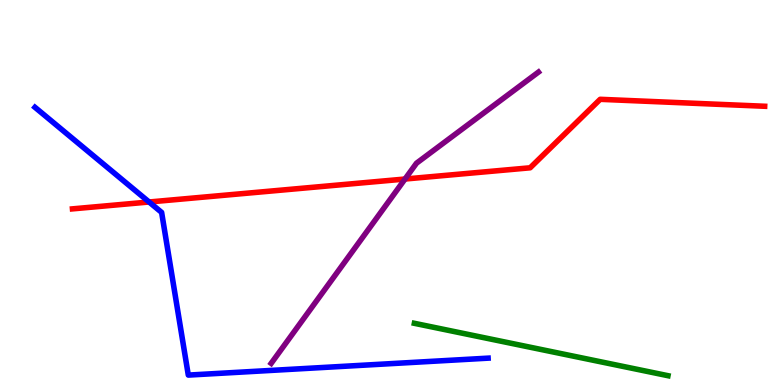[{'lines': ['blue', 'red'], 'intersections': [{'x': 1.92, 'y': 4.75}]}, {'lines': ['green', 'red'], 'intersections': []}, {'lines': ['purple', 'red'], 'intersections': [{'x': 5.23, 'y': 5.35}]}, {'lines': ['blue', 'green'], 'intersections': []}, {'lines': ['blue', 'purple'], 'intersections': []}, {'lines': ['green', 'purple'], 'intersections': []}]